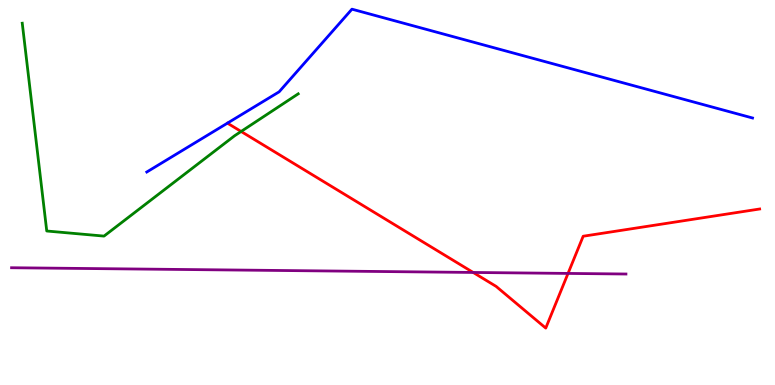[{'lines': ['blue', 'red'], 'intersections': []}, {'lines': ['green', 'red'], 'intersections': [{'x': 3.11, 'y': 6.59}]}, {'lines': ['purple', 'red'], 'intersections': [{'x': 6.11, 'y': 2.92}, {'x': 7.33, 'y': 2.9}]}, {'lines': ['blue', 'green'], 'intersections': []}, {'lines': ['blue', 'purple'], 'intersections': []}, {'lines': ['green', 'purple'], 'intersections': []}]